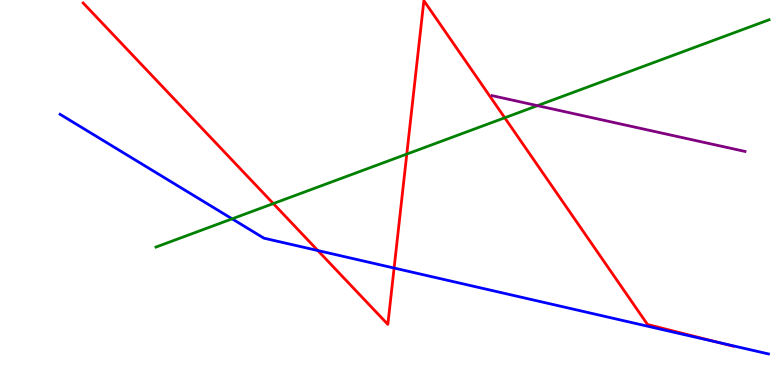[{'lines': ['blue', 'red'], 'intersections': [{'x': 4.1, 'y': 3.49}, {'x': 5.09, 'y': 3.04}, {'x': 9.28, 'y': 1.1}]}, {'lines': ['green', 'red'], 'intersections': [{'x': 3.53, 'y': 4.71}, {'x': 5.25, 'y': 6.0}, {'x': 6.51, 'y': 6.94}]}, {'lines': ['purple', 'red'], 'intersections': []}, {'lines': ['blue', 'green'], 'intersections': [{'x': 3.0, 'y': 4.32}]}, {'lines': ['blue', 'purple'], 'intersections': []}, {'lines': ['green', 'purple'], 'intersections': [{'x': 6.93, 'y': 7.26}]}]